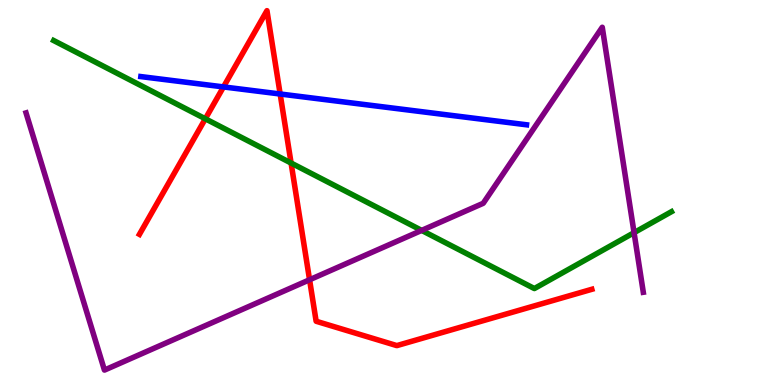[{'lines': ['blue', 'red'], 'intersections': [{'x': 2.88, 'y': 7.74}, {'x': 3.61, 'y': 7.56}]}, {'lines': ['green', 'red'], 'intersections': [{'x': 2.65, 'y': 6.91}, {'x': 3.76, 'y': 5.77}]}, {'lines': ['purple', 'red'], 'intersections': [{'x': 3.99, 'y': 2.73}]}, {'lines': ['blue', 'green'], 'intersections': []}, {'lines': ['blue', 'purple'], 'intersections': []}, {'lines': ['green', 'purple'], 'intersections': [{'x': 5.44, 'y': 4.02}, {'x': 8.18, 'y': 3.96}]}]